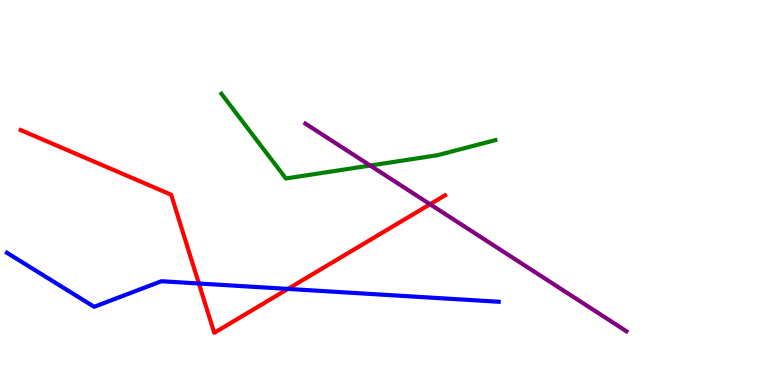[{'lines': ['blue', 'red'], 'intersections': [{'x': 2.57, 'y': 2.64}, {'x': 3.71, 'y': 2.5}]}, {'lines': ['green', 'red'], 'intersections': []}, {'lines': ['purple', 'red'], 'intersections': [{'x': 5.55, 'y': 4.69}]}, {'lines': ['blue', 'green'], 'intersections': []}, {'lines': ['blue', 'purple'], 'intersections': []}, {'lines': ['green', 'purple'], 'intersections': [{'x': 4.78, 'y': 5.7}]}]